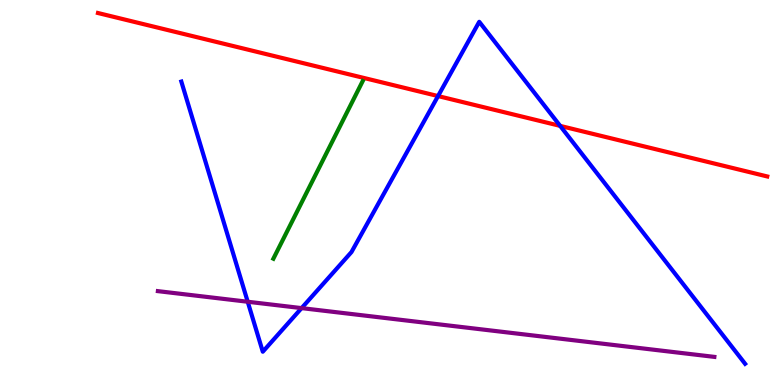[{'lines': ['blue', 'red'], 'intersections': [{'x': 5.65, 'y': 7.5}, {'x': 7.23, 'y': 6.73}]}, {'lines': ['green', 'red'], 'intersections': []}, {'lines': ['purple', 'red'], 'intersections': []}, {'lines': ['blue', 'green'], 'intersections': []}, {'lines': ['blue', 'purple'], 'intersections': [{'x': 3.2, 'y': 2.16}, {'x': 3.89, 'y': 2.0}]}, {'lines': ['green', 'purple'], 'intersections': []}]